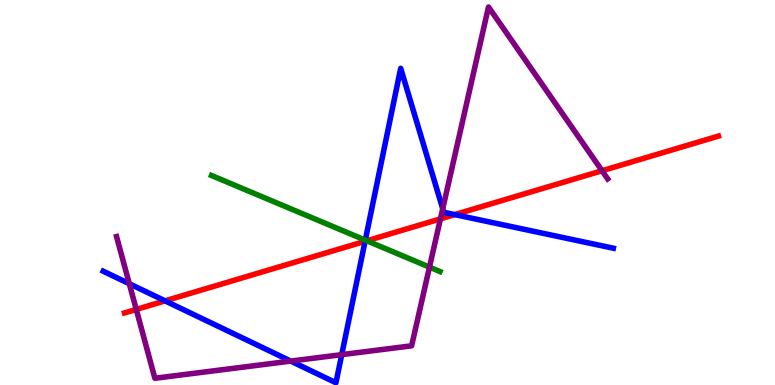[{'lines': ['blue', 'red'], 'intersections': [{'x': 2.13, 'y': 2.19}, {'x': 4.71, 'y': 3.73}, {'x': 5.87, 'y': 4.43}]}, {'lines': ['green', 'red'], 'intersections': [{'x': 4.73, 'y': 3.75}]}, {'lines': ['purple', 'red'], 'intersections': [{'x': 1.76, 'y': 1.96}, {'x': 5.68, 'y': 4.32}, {'x': 7.77, 'y': 5.56}]}, {'lines': ['blue', 'green'], 'intersections': [{'x': 4.71, 'y': 3.76}]}, {'lines': ['blue', 'purple'], 'intersections': [{'x': 1.67, 'y': 2.63}, {'x': 3.75, 'y': 0.621}, {'x': 4.41, 'y': 0.788}, {'x': 5.71, 'y': 4.58}]}, {'lines': ['green', 'purple'], 'intersections': [{'x': 5.54, 'y': 3.06}]}]